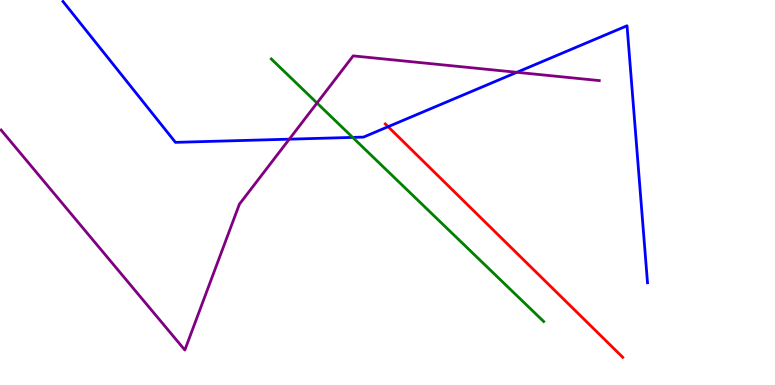[{'lines': ['blue', 'red'], 'intersections': [{'x': 5.01, 'y': 6.71}]}, {'lines': ['green', 'red'], 'intersections': []}, {'lines': ['purple', 'red'], 'intersections': []}, {'lines': ['blue', 'green'], 'intersections': [{'x': 4.55, 'y': 6.43}]}, {'lines': ['blue', 'purple'], 'intersections': [{'x': 3.73, 'y': 6.39}, {'x': 6.67, 'y': 8.12}]}, {'lines': ['green', 'purple'], 'intersections': [{'x': 4.09, 'y': 7.32}]}]